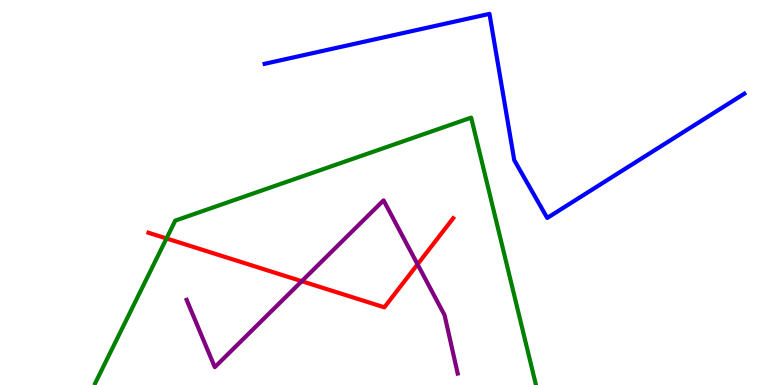[{'lines': ['blue', 'red'], 'intersections': []}, {'lines': ['green', 'red'], 'intersections': [{'x': 2.15, 'y': 3.81}]}, {'lines': ['purple', 'red'], 'intersections': [{'x': 3.89, 'y': 2.7}, {'x': 5.39, 'y': 3.13}]}, {'lines': ['blue', 'green'], 'intersections': []}, {'lines': ['blue', 'purple'], 'intersections': []}, {'lines': ['green', 'purple'], 'intersections': []}]